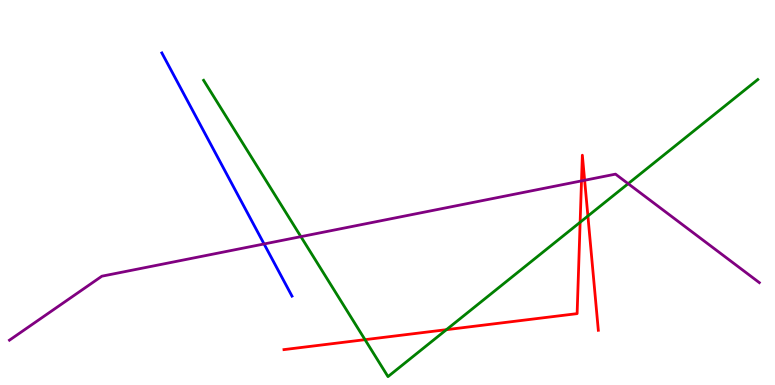[{'lines': ['blue', 'red'], 'intersections': []}, {'lines': ['green', 'red'], 'intersections': [{'x': 4.71, 'y': 1.18}, {'x': 5.76, 'y': 1.44}, {'x': 7.49, 'y': 4.23}, {'x': 7.59, 'y': 4.39}]}, {'lines': ['purple', 'red'], 'intersections': [{'x': 7.5, 'y': 5.3}, {'x': 7.54, 'y': 5.32}]}, {'lines': ['blue', 'green'], 'intersections': []}, {'lines': ['blue', 'purple'], 'intersections': [{'x': 3.41, 'y': 3.66}]}, {'lines': ['green', 'purple'], 'intersections': [{'x': 3.88, 'y': 3.85}, {'x': 8.11, 'y': 5.23}]}]